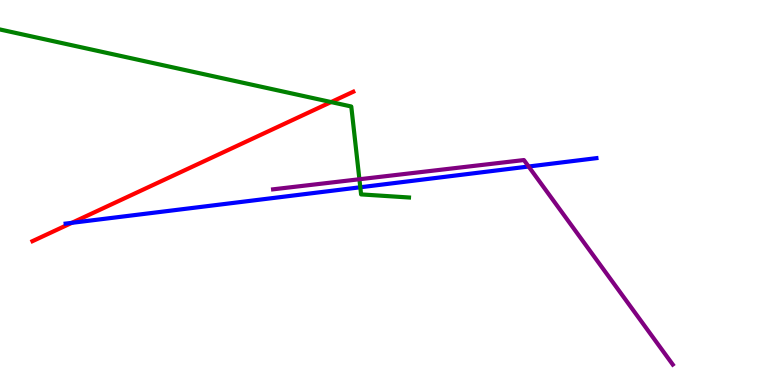[{'lines': ['blue', 'red'], 'intersections': [{'x': 0.927, 'y': 4.21}]}, {'lines': ['green', 'red'], 'intersections': [{'x': 4.27, 'y': 7.35}]}, {'lines': ['purple', 'red'], 'intersections': []}, {'lines': ['blue', 'green'], 'intersections': [{'x': 4.65, 'y': 5.14}]}, {'lines': ['blue', 'purple'], 'intersections': [{'x': 6.82, 'y': 5.67}]}, {'lines': ['green', 'purple'], 'intersections': [{'x': 4.64, 'y': 5.34}]}]